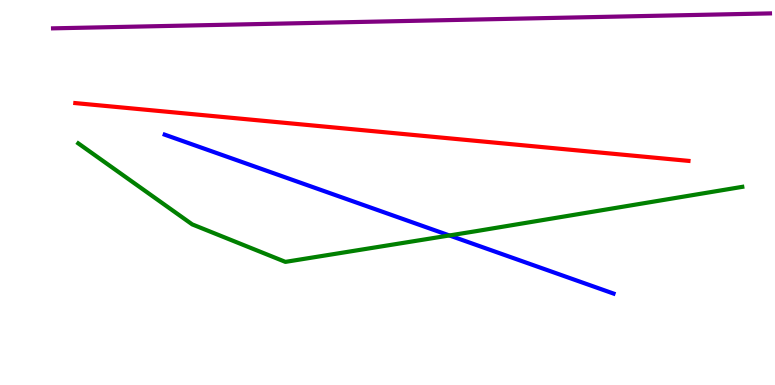[{'lines': ['blue', 'red'], 'intersections': []}, {'lines': ['green', 'red'], 'intersections': []}, {'lines': ['purple', 'red'], 'intersections': []}, {'lines': ['blue', 'green'], 'intersections': [{'x': 5.8, 'y': 3.88}]}, {'lines': ['blue', 'purple'], 'intersections': []}, {'lines': ['green', 'purple'], 'intersections': []}]